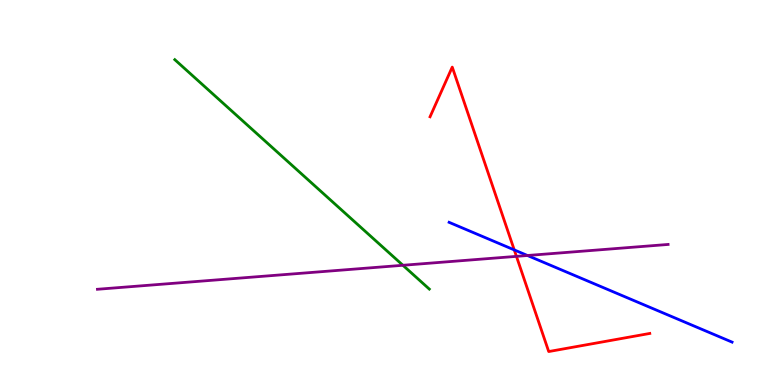[{'lines': ['blue', 'red'], 'intersections': [{'x': 6.64, 'y': 3.51}]}, {'lines': ['green', 'red'], 'intersections': []}, {'lines': ['purple', 'red'], 'intersections': [{'x': 6.66, 'y': 3.34}]}, {'lines': ['blue', 'green'], 'intersections': []}, {'lines': ['blue', 'purple'], 'intersections': [{'x': 6.81, 'y': 3.36}]}, {'lines': ['green', 'purple'], 'intersections': [{'x': 5.2, 'y': 3.11}]}]